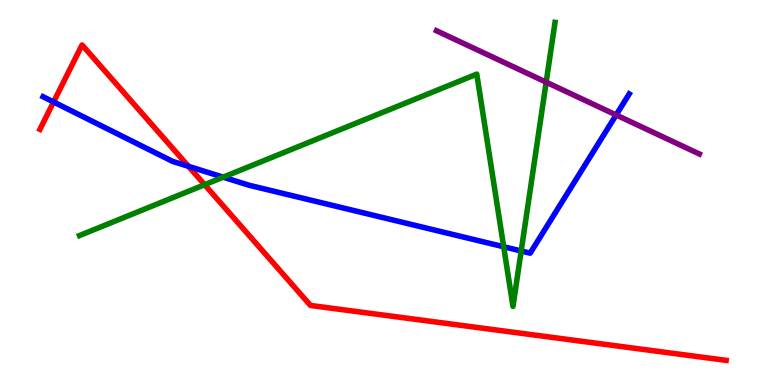[{'lines': ['blue', 'red'], 'intersections': [{'x': 0.691, 'y': 7.35}, {'x': 2.43, 'y': 5.68}]}, {'lines': ['green', 'red'], 'intersections': [{'x': 2.64, 'y': 5.2}]}, {'lines': ['purple', 'red'], 'intersections': []}, {'lines': ['blue', 'green'], 'intersections': [{'x': 2.88, 'y': 5.4}, {'x': 6.5, 'y': 3.59}, {'x': 6.72, 'y': 3.48}]}, {'lines': ['blue', 'purple'], 'intersections': [{'x': 7.95, 'y': 7.01}]}, {'lines': ['green', 'purple'], 'intersections': [{'x': 7.05, 'y': 7.87}]}]